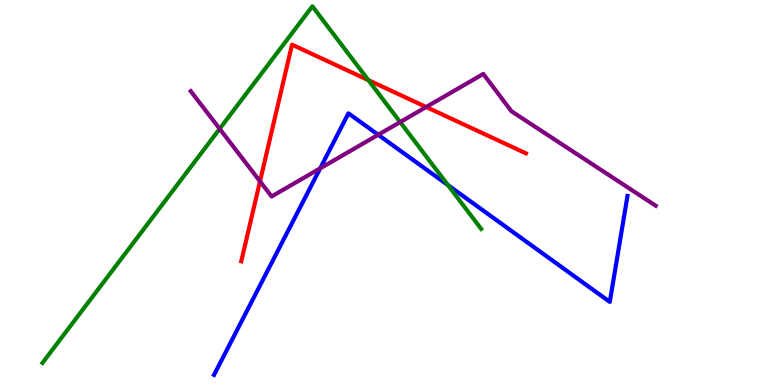[{'lines': ['blue', 'red'], 'intersections': []}, {'lines': ['green', 'red'], 'intersections': [{'x': 4.75, 'y': 7.92}]}, {'lines': ['purple', 'red'], 'intersections': [{'x': 3.35, 'y': 5.29}, {'x': 5.5, 'y': 7.22}]}, {'lines': ['blue', 'green'], 'intersections': [{'x': 5.78, 'y': 5.19}]}, {'lines': ['blue', 'purple'], 'intersections': [{'x': 4.13, 'y': 5.63}, {'x': 4.88, 'y': 6.5}]}, {'lines': ['green', 'purple'], 'intersections': [{'x': 2.83, 'y': 6.65}, {'x': 5.16, 'y': 6.83}]}]